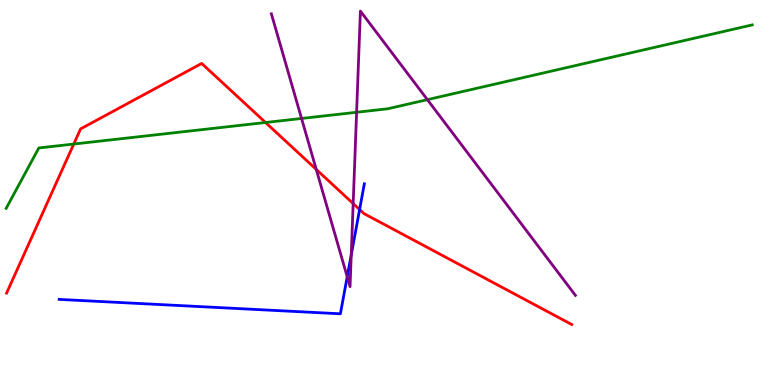[{'lines': ['blue', 'red'], 'intersections': [{'x': 4.64, 'y': 4.56}]}, {'lines': ['green', 'red'], 'intersections': [{'x': 0.952, 'y': 6.26}, {'x': 3.43, 'y': 6.82}]}, {'lines': ['purple', 'red'], 'intersections': [{'x': 4.08, 'y': 5.6}, {'x': 4.56, 'y': 4.71}]}, {'lines': ['blue', 'green'], 'intersections': []}, {'lines': ['blue', 'purple'], 'intersections': [{'x': 4.48, 'y': 2.81}, {'x': 4.53, 'y': 3.38}]}, {'lines': ['green', 'purple'], 'intersections': [{'x': 3.89, 'y': 6.92}, {'x': 4.6, 'y': 7.08}, {'x': 5.51, 'y': 7.41}]}]